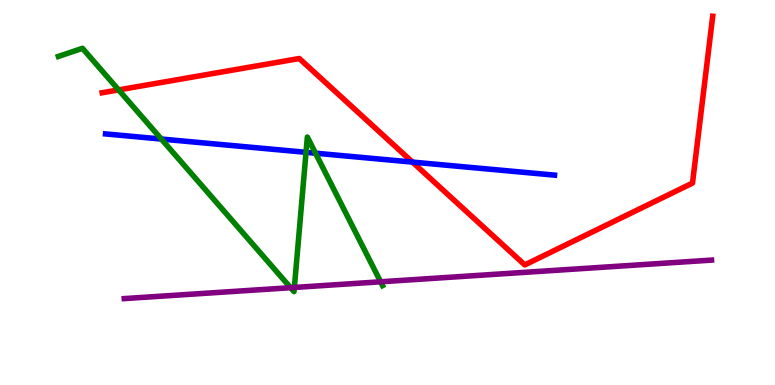[{'lines': ['blue', 'red'], 'intersections': [{'x': 5.32, 'y': 5.79}]}, {'lines': ['green', 'red'], 'intersections': [{'x': 1.53, 'y': 7.67}]}, {'lines': ['purple', 'red'], 'intersections': []}, {'lines': ['blue', 'green'], 'intersections': [{'x': 2.08, 'y': 6.39}, {'x': 3.95, 'y': 6.04}, {'x': 4.07, 'y': 6.02}]}, {'lines': ['blue', 'purple'], 'intersections': []}, {'lines': ['green', 'purple'], 'intersections': [{'x': 3.75, 'y': 2.53}, {'x': 3.8, 'y': 2.53}, {'x': 4.91, 'y': 2.68}]}]